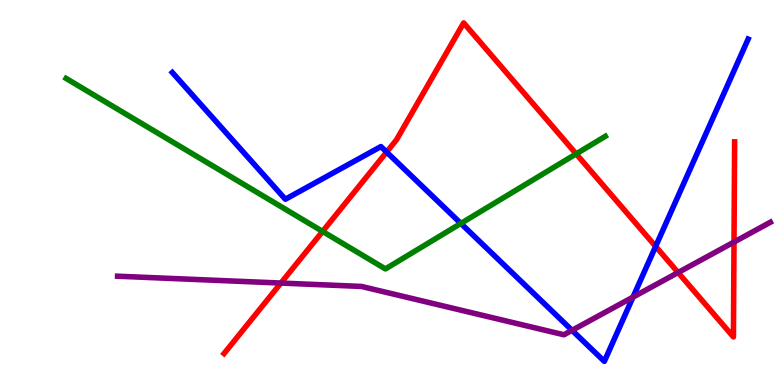[{'lines': ['blue', 'red'], 'intersections': [{'x': 4.99, 'y': 6.05}, {'x': 8.46, 'y': 3.6}]}, {'lines': ['green', 'red'], 'intersections': [{'x': 4.16, 'y': 3.99}, {'x': 7.43, 'y': 6.0}]}, {'lines': ['purple', 'red'], 'intersections': [{'x': 3.62, 'y': 2.65}, {'x': 8.75, 'y': 2.92}, {'x': 9.47, 'y': 3.71}]}, {'lines': ['blue', 'green'], 'intersections': [{'x': 5.95, 'y': 4.2}]}, {'lines': ['blue', 'purple'], 'intersections': [{'x': 7.38, 'y': 1.42}, {'x': 8.17, 'y': 2.28}]}, {'lines': ['green', 'purple'], 'intersections': []}]